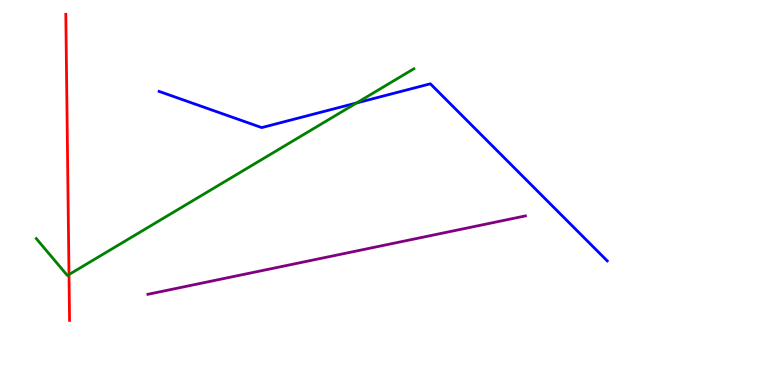[{'lines': ['blue', 'red'], 'intersections': []}, {'lines': ['green', 'red'], 'intersections': [{'x': 0.89, 'y': 2.87}]}, {'lines': ['purple', 'red'], 'intersections': []}, {'lines': ['blue', 'green'], 'intersections': [{'x': 4.6, 'y': 7.33}]}, {'lines': ['blue', 'purple'], 'intersections': []}, {'lines': ['green', 'purple'], 'intersections': []}]